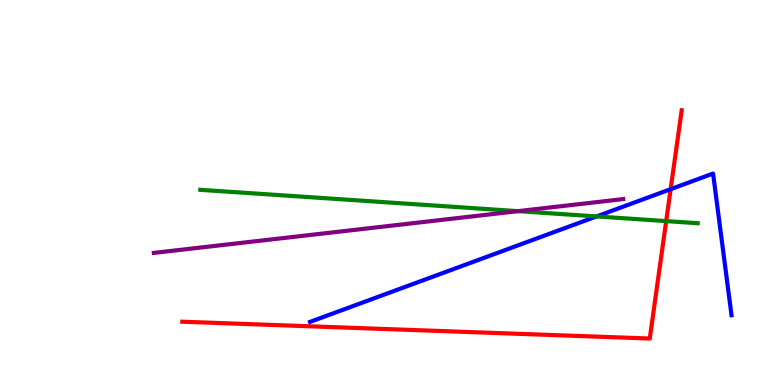[{'lines': ['blue', 'red'], 'intersections': [{'x': 8.65, 'y': 5.09}]}, {'lines': ['green', 'red'], 'intersections': [{'x': 8.6, 'y': 4.26}]}, {'lines': ['purple', 'red'], 'intersections': []}, {'lines': ['blue', 'green'], 'intersections': [{'x': 7.7, 'y': 4.38}]}, {'lines': ['blue', 'purple'], 'intersections': []}, {'lines': ['green', 'purple'], 'intersections': [{'x': 6.68, 'y': 4.52}]}]